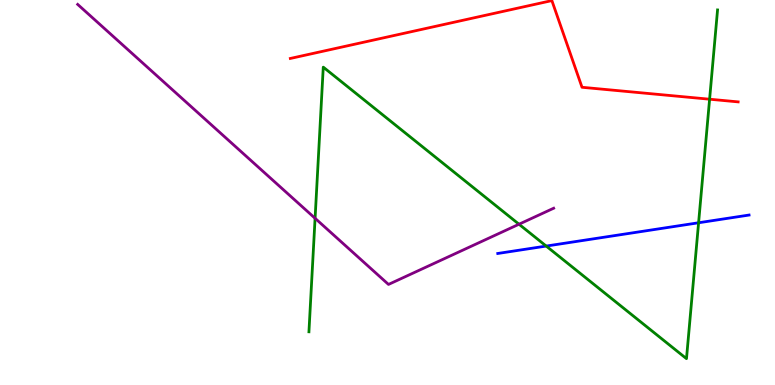[{'lines': ['blue', 'red'], 'intersections': []}, {'lines': ['green', 'red'], 'intersections': [{'x': 9.16, 'y': 7.42}]}, {'lines': ['purple', 'red'], 'intersections': []}, {'lines': ['blue', 'green'], 'intersections': [{'x': 7.05, 'y': 3.61}, {'x': 9.01, 'y': 4.21}]}, {'lines': ['blue', 'purple'], 'intersections': []}, {'lines': ['green', 'purple'], 'intersections': [{'x': 4.07, 'y': 4.33}, {'x': 6.7, 'y': 4.18}]}]